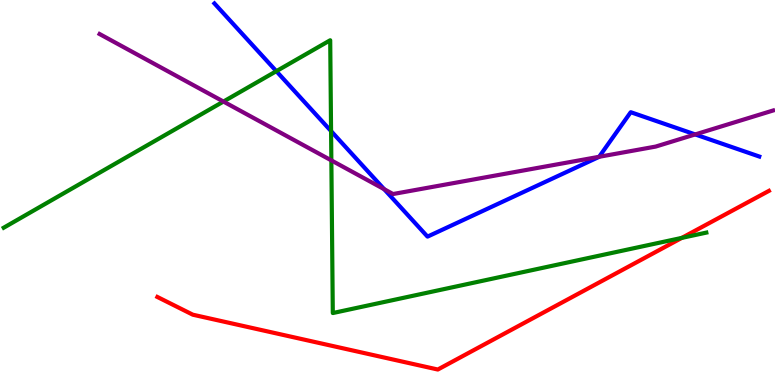[{'lines': ['blue', 'red'], 'intersections': []}, {'lines': ['green', 'red'], 'intersections': [{'x': 8.8, 'y': 3.82}]}, {'lines': ['purple', 'red'], 'intersections': []}, {'lines': ['blue', 'green'], 'intersections': [{'x': 3.57, 'y': 8.15}, {'x': 4.27, 'y': 6.6}]}, {'lines': ['blue', 'purple'], 'intersections': [{'x': 4.96, 'y': 5.09}, {'x': 7.73, 'y': 5.93}, {'x': 8.97, 'y': 6.51}]}, {'lines': ['green', 'purple'], 'intersections': [{'x': 2.88, 'y': 7.36}, {'x': 4.28, 'y': 5.83}]}]